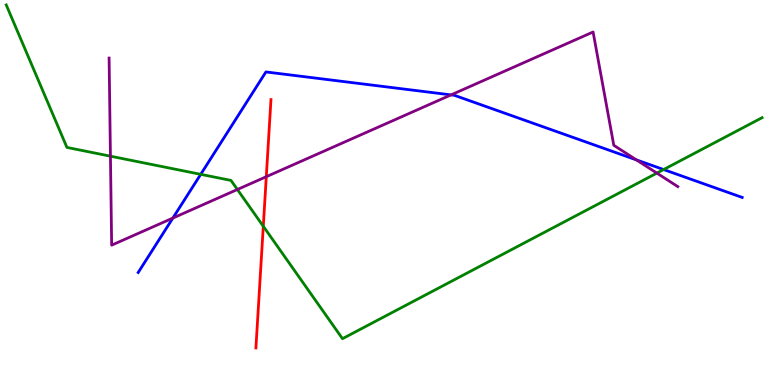[{'lines': ['blue', 'red'], 'intersections': []}, {'lines': ['green', 'red'], 'intersections': [{'x': 3.4, 'y': 4.12}]}, {'lines': ['purple', 'red'], 'intersections': [{'x': 3.44, 'y': 5.41}]}, {'lines': ['blue', 'green'], 'intersections': [{'x': 2.59, 'y': 5.47}, {'x': 8.56, 'y': 5.6}]}, {'lines': ['blue', 'purple'], 'intersections': [{'x': 2.23, 'y': 4.34}, {'x': 5.82, 'y': 7.54}, {'x': 8.21, 'y': 5.85}]}, {'lines': ['green', 'purple'], 'intersections': [{'x': 1.43, 'y': 5.94}, {'x': 3.06, 'y': 5.08}, {'x': 8.48, 'y': 5.5}]}]